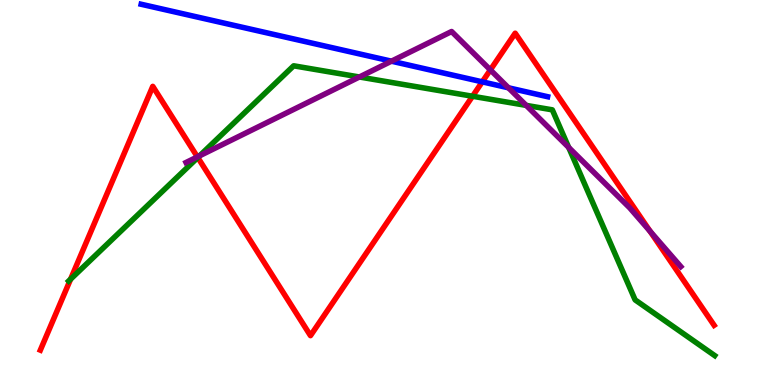[{'lines': ['blue', 'red'], 'intersections': [{'x': 6.22, 'y': 7.87}]}, {'lines': ['green', 'red'], 'intersections': [{'x': 0.911, 'y': 2.75}, {'x': 2.55, 'y': 5.91}, {'x': 6.1, 'y': 7.5}]}, {'lines': ['purple', 'red'], 'intersections': [{'x': 2.55, 'y': 5.93}, {'x': 6.33, 'y': 8.18}, {'x': 8.39, 'y': 3.99}]}, {'lines': ['blue', 'green'], 'intersections': []}, {'lines': ['blue', 'purple'], 'intersections': [{'x': 5.05, 'y': 8.41}, {'x': 6.56, 'y': 7.72}]}, {'lines': ['green', 'purple'], 'intersections': [{'x': 2.58, 'y': 5.95}, {'x': 4.64, 'y': 8.0}, {'x': 6.79, 'y': 7.26}, {'x': 7.34, 'y': 6.17}]}]